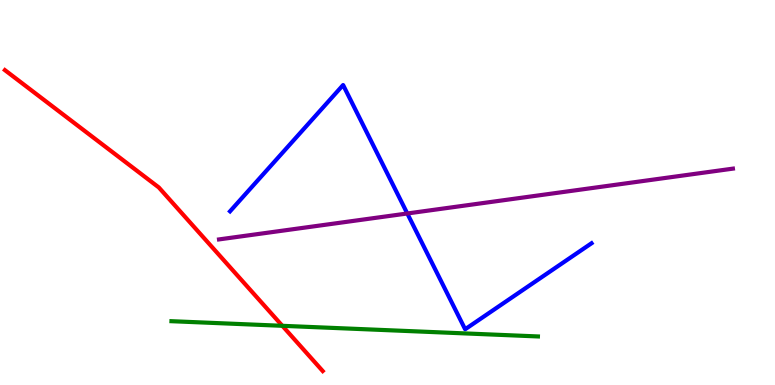[{'lines': ['blue', 'red'], 'intersections': []}, {'lines': ['green', 'red'], 'intersections': [{'x': 3.64, 'y': 1.54}]}, {'lines': ['purple', 'red'], 'intersections': []}, {'lines': ['blue', 'green'], 'intersections': []}, {'lines': ['blue', 'purple'], 'intersections': [{'x': 5.26, 'y': 4.46}]}, {'lines': ['green', 'purple'], 'intersections': []}]